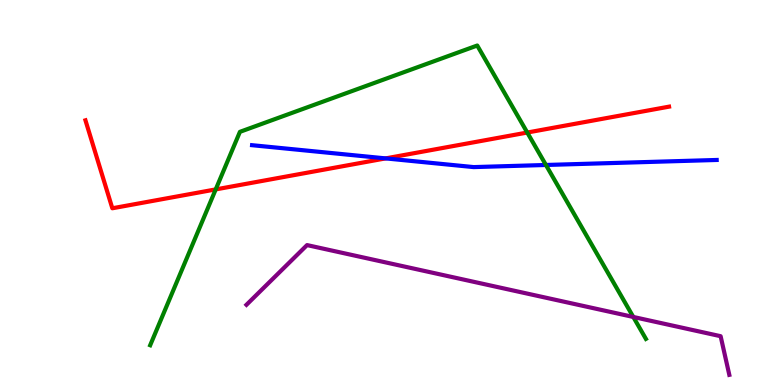[{'lines': ['blue', 'red'], 'intersections': [{'x': 4.98, 'y': 5.89}]}, {'lines': ['green', 'red'], 'intersections': [{'x': 2.78, 'y': 5.08}, {'x': 6.8, 'y': 6.56}]}, {'lines': ['purple', 'red'], 'intersections': []}, {'lines': ['blue', 'green'], 'intersections': [{'x': 7.04, 'y': 5.71}]}, {'lines': ['blue', 'purple'], 'intersections': []}, {'lines': ['green', 'purple'], 'intersections': [{'x': 8.17, 'y': 1.77}]}]